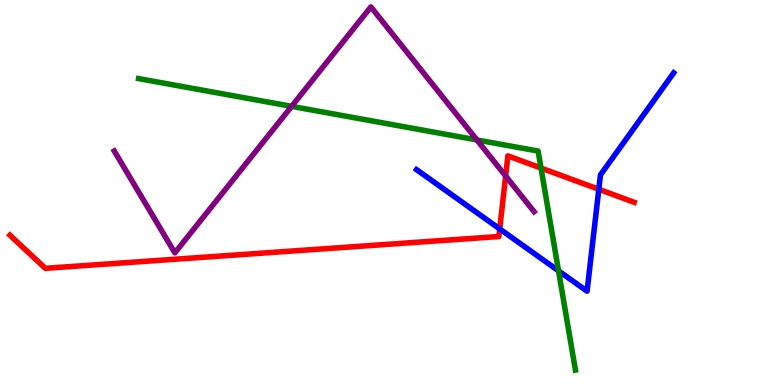[{'lines': ['blue', 'red'], 'intersections': [{'x': 6.45, 'y': 4.05}, {'x': 7.73, 'y': 5.08}]}, {'lines': ['green', 'red'], 'intersections': [{'x': 6.98, 'y': 5.64}]}, {'lines': ['purple', 'red'], 'intersections': [{'x': 6.52, 'y': 5.43}]}, {'lines': ['blue', 'green'], 'intersections': [{'x': 7.21, 'y': 2.97}]}, {'lines': ['blue', 'purple'], 'intersections': []}, {'lines': ['green', 'purple'], 'intersections': [{'x': 3.76, 'y': 7.24}, {'x': 6.15, 'y': 6.36}]}]